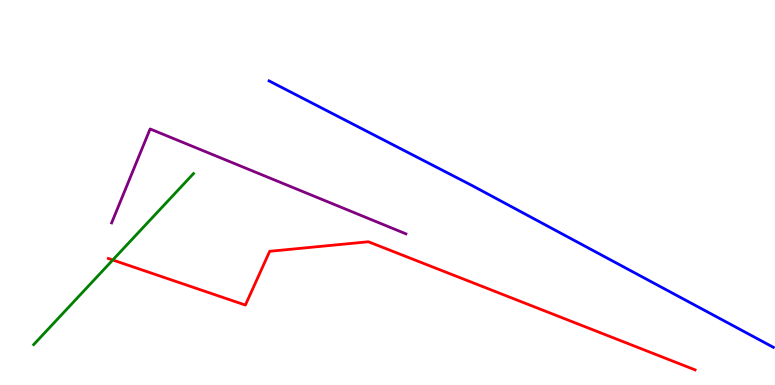[{'lines': ['blue', 'red'], 'intersections': []}, {'lines': ['green', 'red'], 'intersections': [{'x': 1.46, 'y': 3.25}]}, {'lines': ['purple', 'red'], 'intersections': []}, {'lines': ['blue', 'green'], 'intersections': []}, {'lines': ['blue', 'purple'], 'intersections': []}, {'lines': ['green', 'purple'], 'intersections': []}]